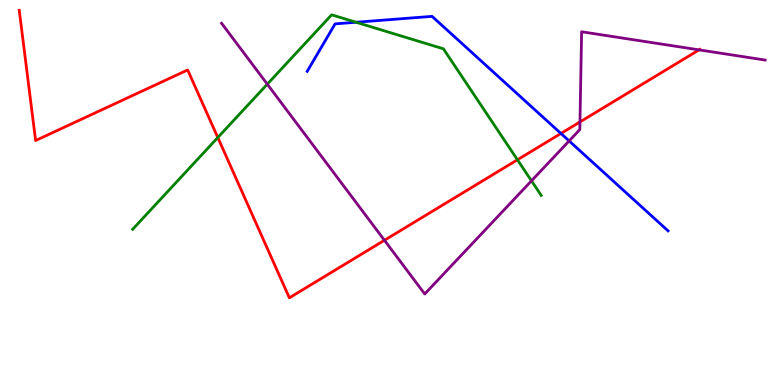[{'lines': ['blue', 'red'], 'intersections': [{'x': 7.24, 'y': 6.53}]}, {'lines': ['green', 'red'], 'intersections': [{'x': 2.81, 'y': 6.43}, {'x': 6.68, 'y': 5.85}]}, {'lines': ['purple', 'red'], 'intersections': [{'x': 4.96, 'y': 3.76}, {'x': 7.48, 'y': 6.83}, {'x': 9.02, 'y': 8.7}]}, {'lines': ['blue', 'green'], 'intersections': [{'x': 4.59, 'y': 9.42}]}, {'lines': ['blue', 'purple'], 'intersections': [{'x': 7.34, 'y': 6.34}]}, {'lines': ['green', 'purple'], 'intersections': [{'x': 3.45, 'y': 7.81}, {'x': 6.86, 'y': 5.3}]}]